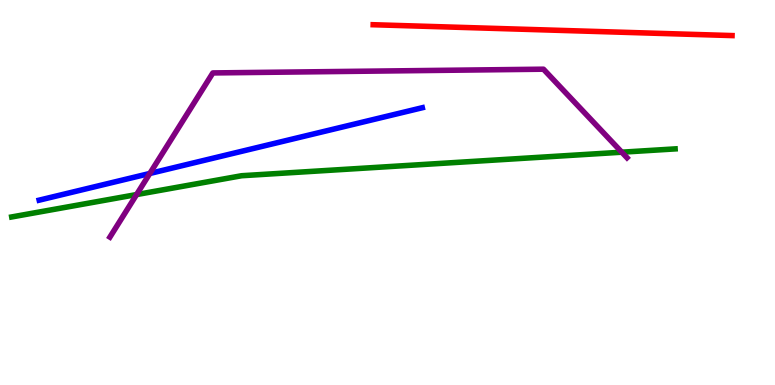[{'lines': ['blue', 'red'], 'intersections': []}, {'lines': ['green', 'red'], 'intersections': []}, {'lines': ['purple', 'red'], 'intersections': []}, {'lines': ['blue', 'green'], 'intersections': []}, {'lines': ['blue', 'purple'], 'intersections': [{'x': 1.93, 'y': 5.49}]}, {'lines': ['green', 'purple'], 'intersections': [{'x': 1.76, 'y': 4.95}, {'x': 8.02, 'y': 6.05}]}]